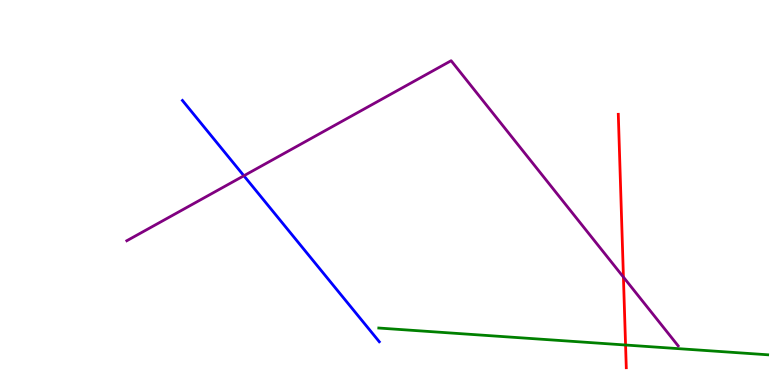[{'lines': ['blue', 'red'], 'intersections': []}, {'lines': ['green', 'red'], 'intersections': [{'x': 8.07, 'y': 1.04}]}, {'lines': ['purple', 'red'], 'intersections': [{'x': 8.04, 'y': 2.8}]}, {'lines': ['blue', 'green'], 'intersections': []}, {'lines': ['blue', 'purple'], 'intersections': [{'x': 3.15, 'y': 5.43}]}, {'lines': ['green', 'purple'], 'intersections': []}]